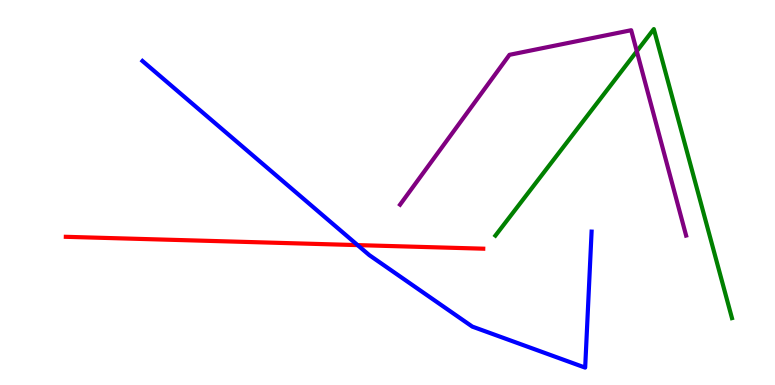[{'lines': ['blue', 'red'], 'intersections': [{'x': 4.61, 'y': 3.63}]}, {'lines': ['green', 'red'], 'intersections': []}, {'lines': ['purple', 'red'], 'intersections': []}, {'lines': ['blue', 'green'], 'intersections': []}, {'lines': ['blue', 'purple'], 'intersections': []}, {'lines': ['green', 'purple'], 'intersections': [{'x': 8.22, 'y': 8.67}]}]